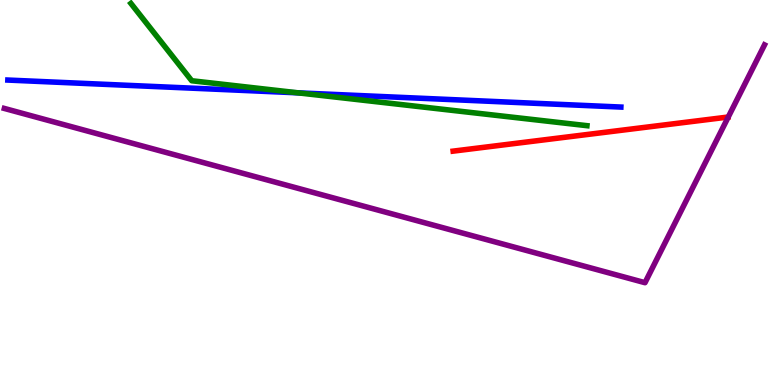[{'lines': ['blue', 'red'], 'intersections': []}, {'lines': ['green', 'red'], 'intersections': []}, {'lines': ['purple', 'red'], 'intersections': []}, {'lines': ['blue', 'green'], 'intersections': [{'x': 3.85, 'y': 7.59}]}, {'lines': ['blue', 'purple'], 'intersections': []}, {'lines': ['green', 'purple'], 'intersections': []}]